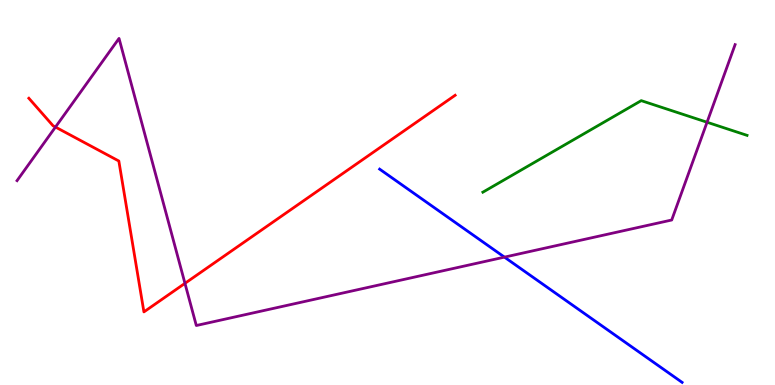[{'lines': ['blue', 'red'], 'intersections': []}, {'lines': ['green', 'red'], 'intersections': []}, {'lines': ['purple', 'red'], 'intersections': [{'x': 0.716, 'y': 6.7}, {'x': 2.39, 'y': 2.64}]}, {'lines': ['blue', 'green'], 'intersections': []}, {'lines': ['blue', 'purple'], 'intersections': [{'x': 6.51, 'y': 3.32}]}, {'lines': ['green', 'purple'], 'intersections': [{'x': 9.12, 'y': 6.83}]}]